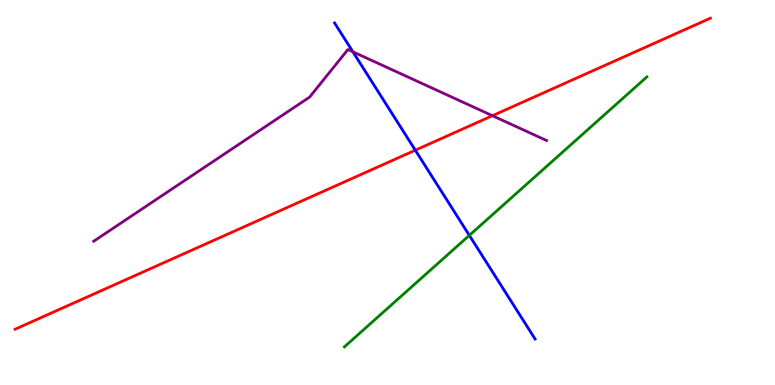[{'lines': ['blue', 'red'], 'intersections': [{'x': 5.36, 'y': 6.1}]}, {'lines': ['green', 'red'], 'intersections': []}, {'lines': ['purple', 'red'], 'intersections': [{'x': 6.35, 'y': 6.99}]}, {'lines': ['blue', 'green'], 'intersections': [{'x': 6.06, 'y': 3.89}]}, {'lines': ['blue', 'purple'], 'intersections': [{'x': 4.55, 'y': 8.66}]}, {'lines': ['green', 'purple'], 'intersections': []}]